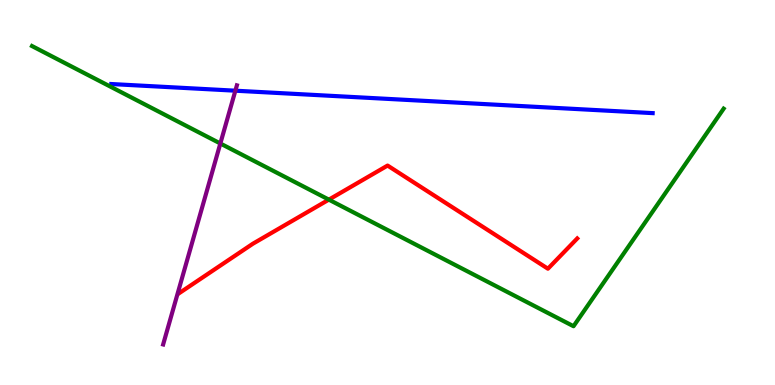[{'lines': ['blue', 'red'], 'intersections': []}, {'lines': ['green', 'red'], 'intersections': [{'x': 4.24, 'y': 4.81}]}, {'lines': ['purple', 'red'], 'intersections': []}, {'lines': ['blue', 'green'], 'intersections': []}, {'lines': ['blue', 'purple'], 'intersections': [{'x': 3.04, 'y': 7.64}]}, {'lines': ['green', 'purple'], 'intersections': [{'x': 2.84, 'y': 6.27}]}]